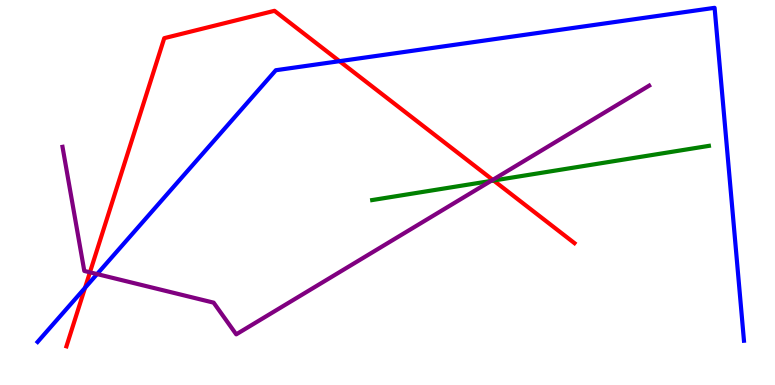[{'lines': ['blue', 'red'], 'intersections': [{'x': 1.1, 'y': 2.52}, {'x': 4.38, 'y': 8.41}]}, {'lines': ['green', 'red'], 'intersections': [{'x': 6.37, 'y': 5.31}]}, {'lines': ['purple', 'red'], 'intersections': [{'x': 1.16, 'y': 2.93}, {'x': 6.36, 'y': 5.33}]}, {'lines': ['blue', 'green'], 'intersections': []}, {'lines': ['blue', 'purple'], 'intersections': [{'x': 1.25, 'y': 2.88}]}, {'lines': ['green', 'purple'], 'intersections': [{'x': 6.33, 'y': 5.3}]}]